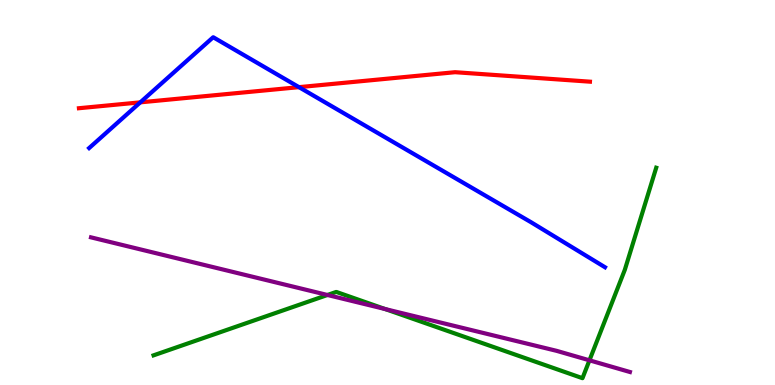[{'lines': ['blue', 'red'], 'intersections': [{'x': 1.81, 'y': 7.34}, {'x': 3.86, 'y': 7.74}]}, {'lines': ['green', 'red'], 'intersections': []}, {'lines': ['purple', 'red'], 'intersections': []}, {'lines': ['blue', 'green'], 'intersections': []}, {'lines': ['blue', 'purple'], 'intersections': []}, {'lines': ['green', 'purple'], 'intersections': [{'x': 4.23, 'y': 2.34}, {'x': 4.97, 'y': 1.97}, {'x': 7.61, 'y': 0.641}]}]